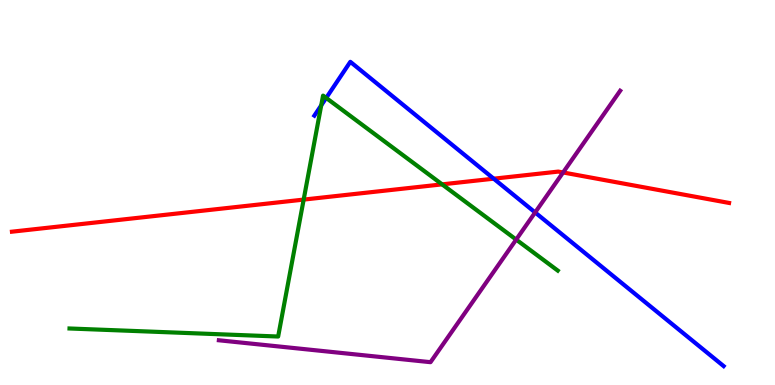[{'lines': ['blue', 'red'], 'intersections': [{'x': 6.37, 'y': 5.36}]}, {'lines': ['green', 'red'], 'intersections': [{'x': 3.92, 'y': 4.82}, {'x': 5.7, 'y': 5.21}]}, {'lines': ['purple', 'red'], 'intersections': [{'x': 7.27, 'y': 5.52}]}, {'lines': ['blue', 'green'], 'intersections': [{'x': 4.14, 'y': 7.26}, {'x': 4.21, 'y': 7.46}]}, {'lines': ['blue', 'purple'], 'intersections': [{'x': 6.91, 'y': 4.48}]}, {'lines': ['green', 'purple'], 'intersections': [{'x': 6.66, 'y': 3.78}]}]